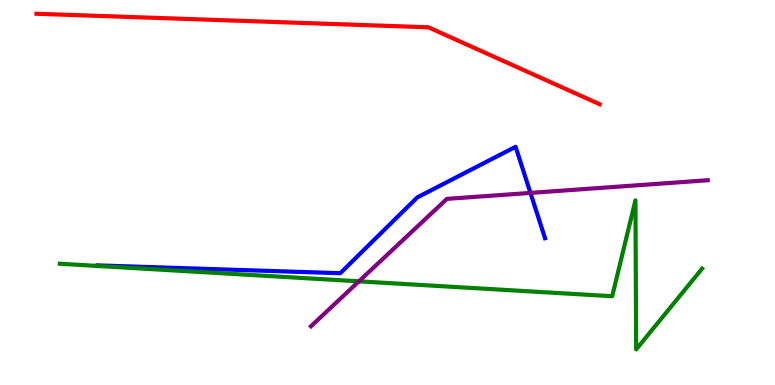[{'lines': ['blue', 'red'], 'intersections': []}, {'lines': ['green', 'red'], 'intersections': []}, {'lines': ['purple', 'red'], 'intersections': []}, {'lines': ['blue', 'green'], 'intersections': []}, {'lines': ['blue', 'purple'], 'intersections': [{'x': 6.84, 'y': 4.99}]}, {'lines': ['green', 'purple'], 'intersections': [{'x': 4.63, 'y': 2.69}]}]